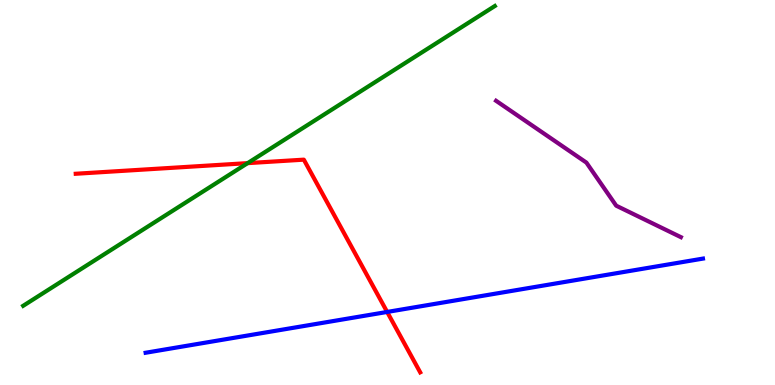[{'lines': ['blue', 'red'], 'intersections': [{'x': 5.0, 'y': 1.9}]}, {'lines': ['green', 'red'], 'intersections': [{'x': 3.2, 'y': 5.76}]}, {'lines': ['purple', 'red'], 'intersections': []}, {'lines': ['blue', 'green'], 'intersections': []}, {'lines': ['blue', 'purple'], 'intersections': []}, {'lines': ['green', 'purple'], 'intersections': []}]